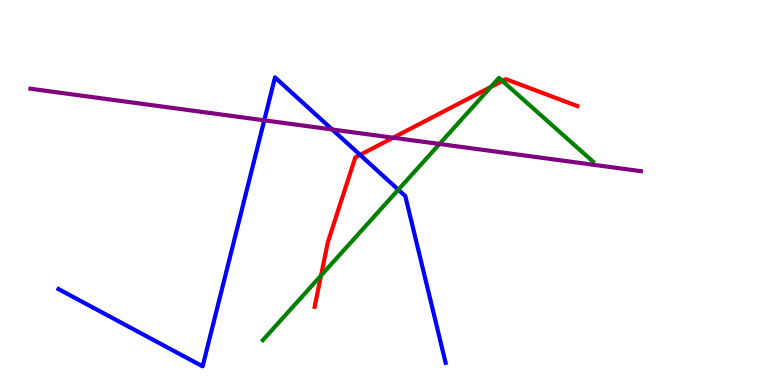[{'lines': ['blue', 'red'], 'intersections': [{'x': 4.65, 'y': 5.98}]}, {'lines': ['green', 'red'], 'intersections': [{'x': 4.14, 'y': 2.84}, {'x': 6.33, 'y': 7.74}, {'x': 6.48, 'y': 7.9}]}, {'lines': ['purple', 'red'], 'intersections': [{'x': 5.07, 'y': 6.42}]}, {'lines': ['blue', 'green'], 'intersections': [{'x': 5.14, 'y': 5.07}]}, {'lines': ['blue', 'purple'], 'intersections': [{'x': 3.41, 'y': 6.87}, {'x': 4.29, 'y': 6.64}]}, {'lines': ['green', 'purple'], 'intersections': [{'x': 5.67, 'y': 6.26}]}]